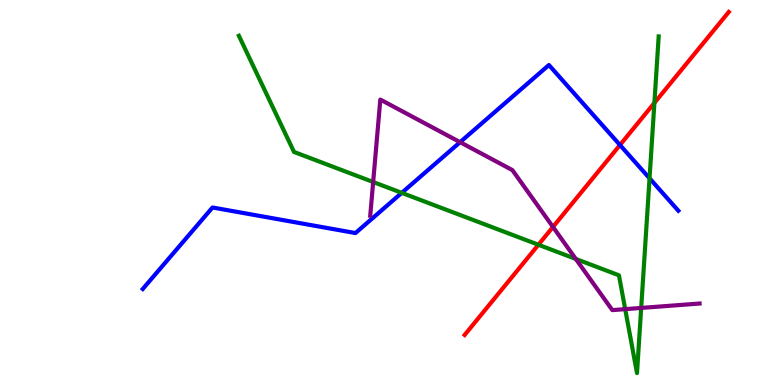[{'lines': ['blue', 'red'], 'intersections': [{'x': 8.0, 'y': 6.23}]}, {'lines': ['green', 'red'], 'intersections': [{'x': 6.95, 'y': 3.64}, {'x': 8.44, 'y': 7.33}]}, {'lines': ['purple', 'red'], 'intersections': [{'x': 7.14, 'y': 4.1}]}, {'lines': ['blue', 'green'], 'intersections': [{'x': 5.18, 'y': 4.99}, {'x': 8.38, 'y': 5.37}]}, {'lines': ['blue', 'purple'], 'intersections': [{'x': 5.94, 'y': 6.31}]}, {'lines': ['green', 'purple'], 'intersections': [{'x': 4.82, 'y': 5.27}, {'x': 7.43, 'y': 3.27}, {'x': 8.07, 'y': 1.97}, {'x': 8.27, 'y': 2.0}]}]